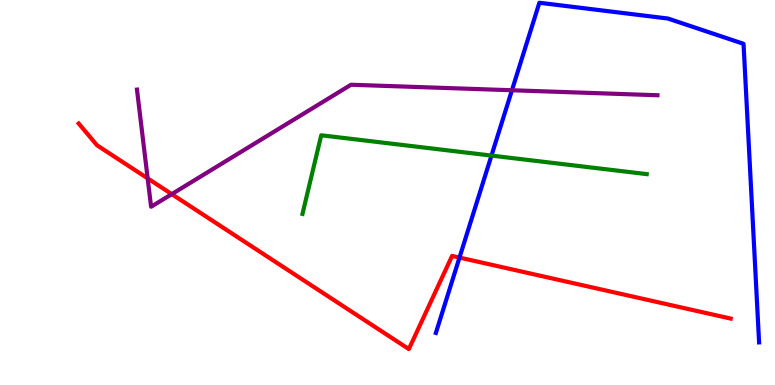[{'lines': ['blue', 'red'], 'intersections': [{'x': 5.93, 'y': 3.31}]}, {'lines': ['green', 'red'], 'intersections': []}, {'lines': ['purple', 'red'], 'intersections': [{'x': 1.91, 'y': 5.37}, {'x': 2.22, 'y': 4.96}]}, {'lines': ['blue', 'green'], 'intersections': [{'x': 6.34, 'y': 5.96}]}, {'lines': ['blue', 'purple'], 'intersections': [{'x': 6.61, 'y': 7.66}]}, {'lines': ['green', 'purple'], 'intersections': []}]